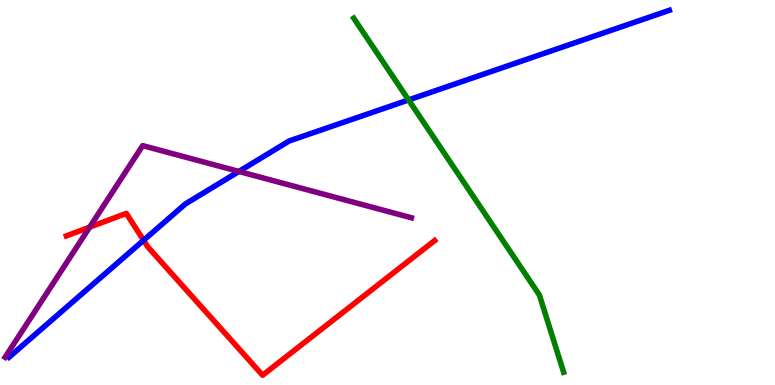[{'lines': ['blue', 'red'], 'intersections': [{'x': 1.85, 'y': 3.76}]}, {'lines': ['green', 'red'], 'intersections': []}, {'lines': ['purple', 'red'], 'intersections': [{'x': 1.16, 'y': 4.1}]}, {'lines': ['blue', 'green'], 'intersections': [{'x': 5.27, 'y': 7.4}]}, {'lines': ['blue', 'purple'], 'intersections': [{'x': 3.08, 'y': 5.55}]}, {'lines': ['green', 'purple'], 'intersections': []}]